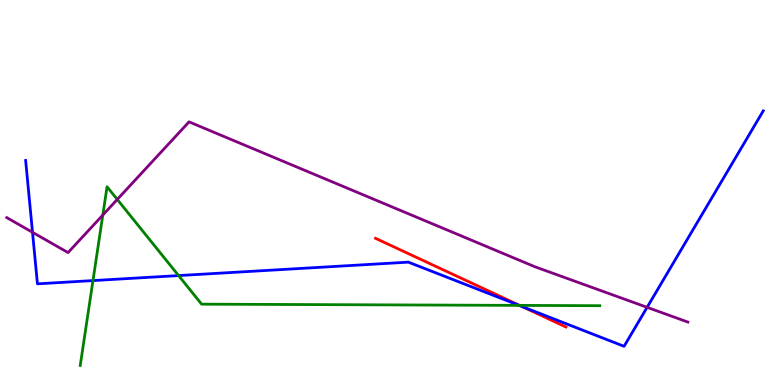[{'lines': ['blue', 'red'], 'intersections': [{'x': 6.73, 'y': 2.04}]}, {'lines': ['green', 'red'], 'intersections': [{'x': 6.7, 'y': 2.07}]}, {'lines': ['purple', 'red'], 'intersections': []}, {'lines': ['blue', 'green'], 'intersections': [{'x': 1.2, 'y': 2.71}, {'x': 2.3, 'y': 2.84}, {'x': 6.7, 'y': 2.07}]}, {'lines': ['blue', 'purple'], 'intersections': [{'x': 0.419, 'y': 3.97}, {'x': 8.35, 'y': 2.02}]}, {'lines': ['green', 'purple'], 'intersections': [{'x': 1.33, 'y': 4.41}, {'x': 1.51, 'y': 4.82}]}]